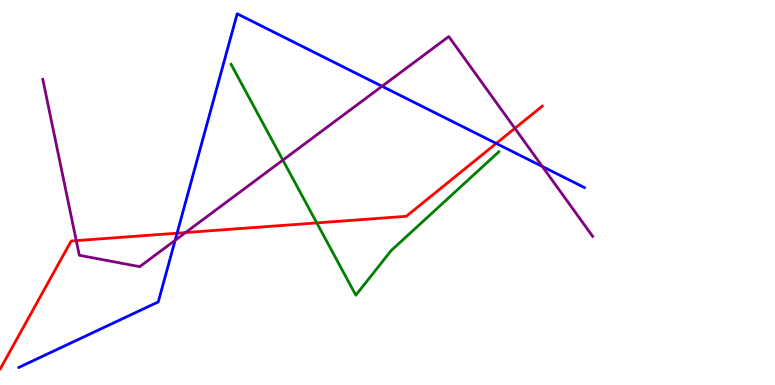[{'lines': ['blue', 'red'], 'intersections': [{'x': 2.28, 'y': 3.94}, {'x': 6.4, 'y': 6.27}]}, {'lines': ['green', 'red'], 'intersections': [{'x': 4.09, 'y': 4.21}]}, {'lines': ['purple', 'red'], 'intersections': [{'x': 0.984, 'y': 3.75}, {'x': 2.39, 'y': 3.96}, {'x': 6.64, 'y': 6.67}]}, {'lines': ['blue', 'green'], 'intersections': []}, {'lines': ['blue', 'purple'], 'intersections': [{'x': 2.26, 'y': 3.76}, {'x': 4.93, 'y': 7.76}, {'x': 7.0, 'y': 5.68}]}, {'lines': ['green', 'purple'], 'intersections': [{'x': 3.65, 'y': 5.84}]}]